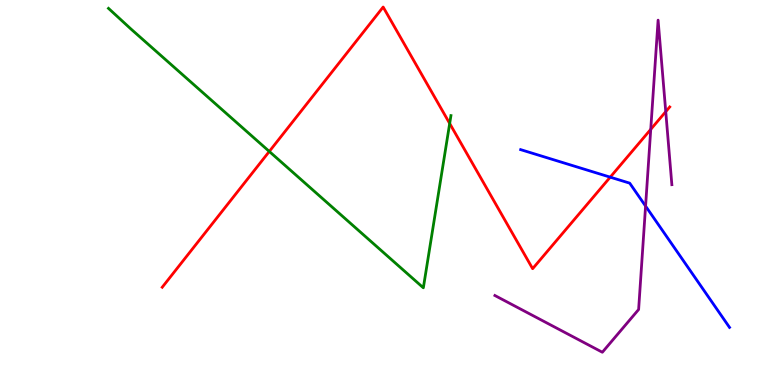[{'lines': ['blue', 'red'], 'intersections': [{'x': 7.87, 'y': 5.4}]}, {'lines': ['green', 'red'], 'intersections': [{'x': 3.47, 'y': 6.07}, {'x': 5.8, 'y': 6.79}]}, {'lines': ['purple', 'red'], 'intersections': [{'x': 8.4, 'y': 6.64}, {'x': 8.59, 'y': 7.1}]}, {'lines': ['blue', 'green'], 'intersections': []}, {'lines': ['blue', 'purple'], 'intersections': [{'x': 8.33, 'y': 4.65}]}, {'lines': ['green', 'purple'], 'intersections': []}]